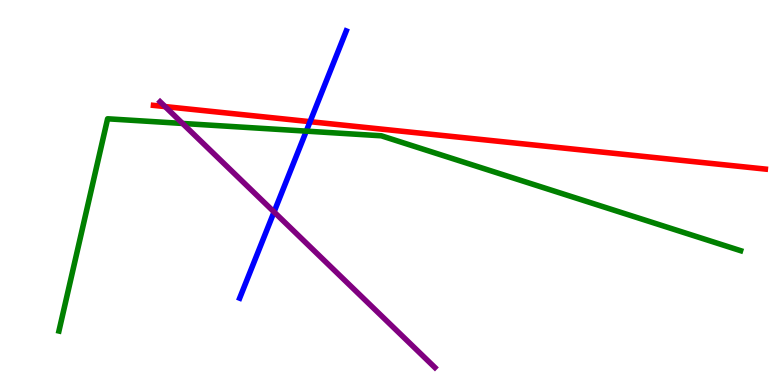[{'lines': ['blue', 'red'], 'intersections': [{'x': 4.0, 'y': 6.84}]}, {'lines': ['green', 'red'], 'intersections': []}, {'lines': ['purple', 'red'], 'intersections': [{'x': 2.13, 'y': 7.23}]}, {'lines': ['blue', 'green'], 'intersections': [{'x': 3.95, 'y': 6.59}]}, {'lines': ['blue', 'purple'], 'intersections': [{'x': 3.54, 'y': 4.49}]}, {'lines': ['green', 'purple'], 'intersections': [{'x': 2.36, 'y': 6.79}]}]